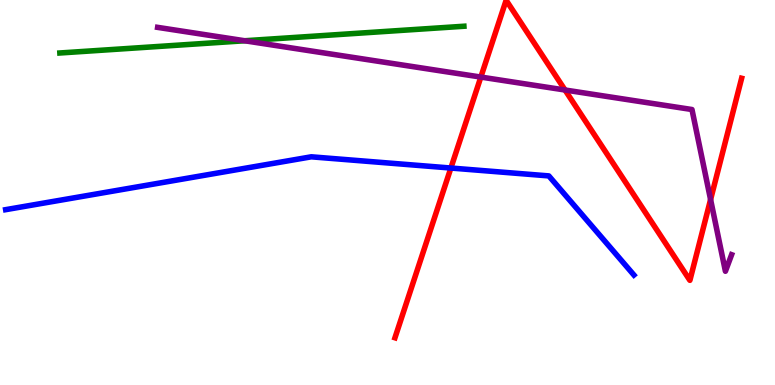[{'lines': ['blue', 'red'], 'intersections': [{'x': 5.82, 'y': 5.64}]}, {'lines': ['green', 'red'], 'intersections': []}, {'lines': ['purple', 'red'], 'intersections': [{'x': 6.2, 'y': 8.0}, {'x': 7.29, 'y': 7.66}, {'x': 9.17, 'y': 4.82}]}, {'lines': ['blue', 'green'], 'intersections': []}, {'lines': ['blue', 'purple'], 'intersections': []}, {'lines': ['green', 'purple'], 'intersections': [{'x': 3.16, 'y': 8.94}]}]